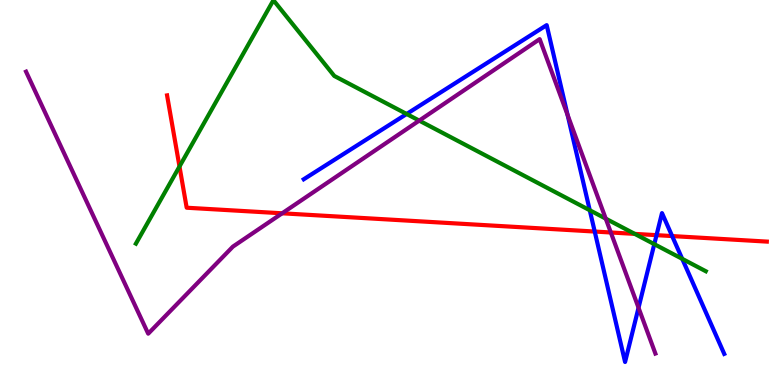[{'lines': ['blue', 'red'], 'intersections': [{'x': 7.67, 'y': 3.99}, {'x': 8.47, 'y': 3.89}, {'x': 8.67, 'y': 3.87}]}, {'lines': ['green', 'red'], 'intersections': [{'x': 2.32, 'y': 5.68}, {'x': 8.19, 'y': 3.93}]}, {'lines': ['purple', 'red'], 'intersections': [{'x': 3.64, 'y': 4.46}, {'x': 7.88, 'y': 3.96}]}, {'lines': ['blue', 'green'], 'intersections': [{'x': 5.25, 'y': 7.04}, {'x': 7.61, 'y': 4.54}, {'x': 8.44, 'y': 3.66}, {'x': 8.8, 'y': 3.28}]}, {'lines': ['blue', 'purple'], 'intersections': [{'x': 7.32, 'y': 7.01}, {'x': 8.24, 'y': 2.01}]}, {'lines': ['green', 'purple'], 'intersections': [{'x': 5.41, 'y': 6.87}, {'x': 7.82, 'y': 4.32}]}]